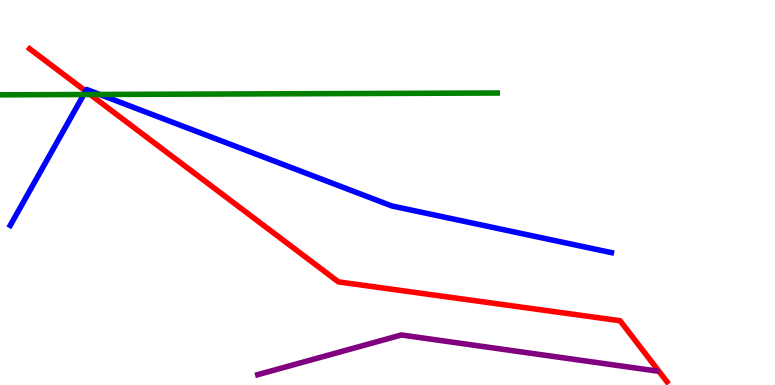[{'lines': ['blue', 'red'], 'intersections': [{'x': 1.11, 'y': 7.63}]}, {'lines': ['green', 'red'], 'intersections': [{'x': 1.16, 'y': 7.55}]}, {'lines': ['purple', 'red'], 'intersections': []}, {'lines': ['blue', 'green'], 'intersections': [{'x': 1.08, 'y': 7.54}, {'x': 1.29, 'y': 7.55}]}, {'lines': ['blue', 'purple'], 'intersections': []}, {'lines': ['green', 'purple'], 'intersections': []}]